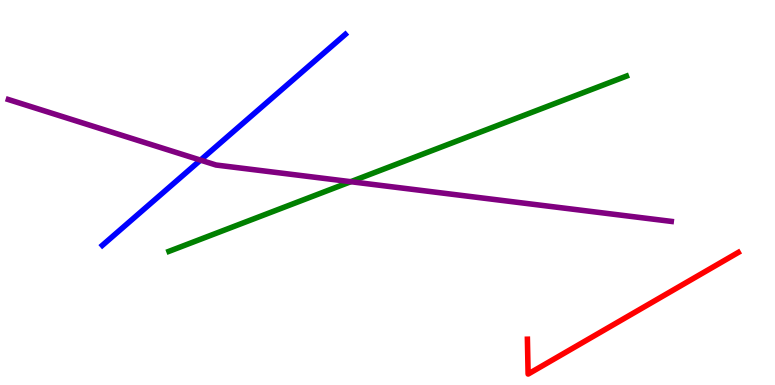[{'lines': ['blue', 'red'], 'intersections': []}, {'lines': ['green', 'red'], 'intersections': []}, {'lines': ['purple', 'red'], 'intersections': []}, {'lines': ['blue', 'green'], 'intersections': []}, {'lines': ['blue', 'purple'], 'intersections': [{'x': 2.59, 'y': 5.84}]}, {'lines': ['green', 'purple'], 'intersections': [{'x': 4.53, 'y': 5.28}]}]